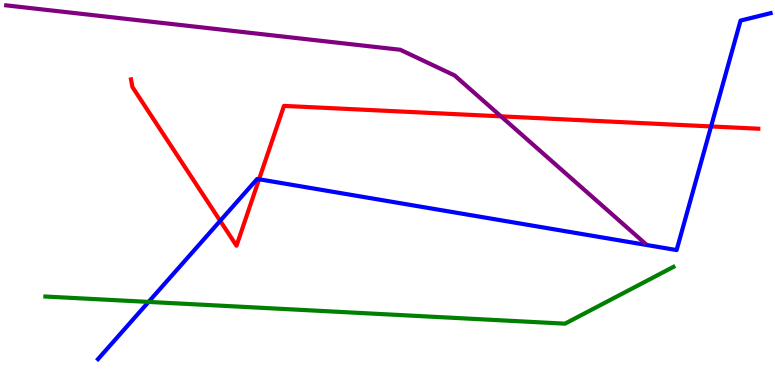[{'lines': ['blue', 'red'], 'intersections': [{'x': 2.84, 'y': 4.26}, {'x': 3.34, 'y': 5.34}, {'x': 9.18, 'y': 6.72}]}, {'lines': ['green', 'red'], 'intersections': []}, {'lines': ['purple', 'red'], 'intersections': [{'x': 6.46, 'y': 6.98}]}, {'lines': ['blue', 'green'], 'intersections': [{'x': 1.92, 'y': 2.16}]}, {'lines': ['blue', 'purple'], 'intersections': []}, {'lines': ['green', 'purple'], 'intersections': []}]